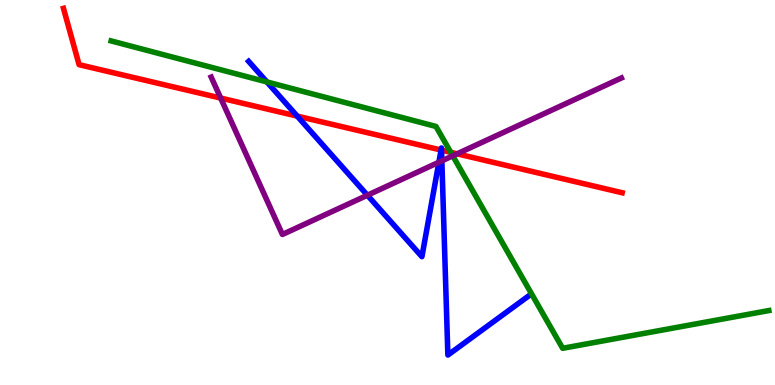[{'lines': ['blue', 'red'], 'intersections': [{'x': 3.83, 'y': 6.98}, {'x': 5.69, 'y': 6.1}, {'x': 5.7, 'y': 6.1}]}, {'lines': ['green', 'red'], 'intersections': [{'x': 5.82, 'y': 6.04}]}, {'lines': ['purple', 'red'], 'intersections': [{'x': 2.85, 'y': 7.45}, {'x': 5.9, 'y': 6.0}]}, {'lines': ['blue', 'green'], 'intersections': [{'x': 3.44, 'y': 7.87}]}, {'lines': ['blue', 'purple'], 'intersections': [{'x': 4.74, 'y': 4.93}, {'x': 5.66, 'y': 5.79}, {'x': 5.7, 'y': 5.82}]}, {'lines': ['green', 'purple'], 'intersections': [{'x': 5.84, 'y': 5.95}]}]